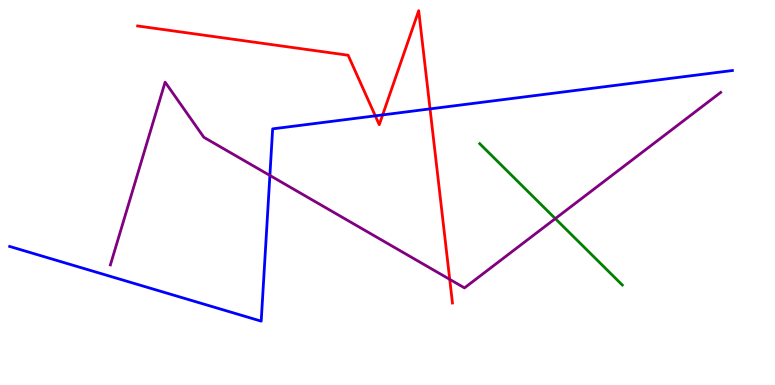[{'lines': ['blue', 'red'], 'intersections': [{'x': 4.84, 'y': 6.99}, {'x': 4.94, 'y': 7.02}, {'x': 5.55, 'y': 7.17}]}, {'lines': ['green', 'red'], 'intersections': []}, {'lines': ['purple', 'red'], 'intersections': [{'x': 5.8, 'y': 2.74}]}, {'lines': ['blue', 'green'], 'intersections': []}, {'lines': ['blue', 'purple'], 'intersections': [{'x': 3.48, 'y': 5.44}]}, {'lines': ['green', 'purple'], 'intersections': [{'x': 7.17, 'y': 4.32}]}]